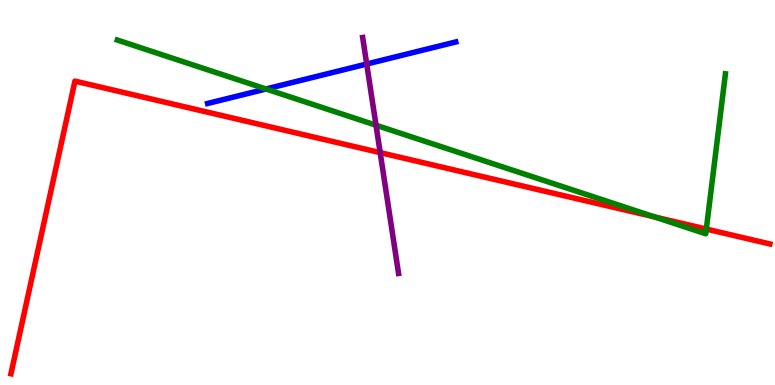[{'lines': ['blue', 'red'], 'intersections': []}, {'lines': ['green', 'red'], 'intersections': [{'x': 8.45, 'y': 4.36}, {'x': 9.11, 'y': 4.05}]}, {'lines': ['purple', 'red'], 'intersections': [{'x': 4.91, 'y': 6.04}]}, {'lines': ['blue', 'green'], 'intersections': [{'x': 3.43, 'y': 7.69}]}, {'lines': ['blue', 'purple'], 'intersections': [{'x': 4.73, 'y': 8.34}]}, {'lines': ['green', 'purple'], 'intersections': [{'x': 4.85, 'y': 6.75}]}]